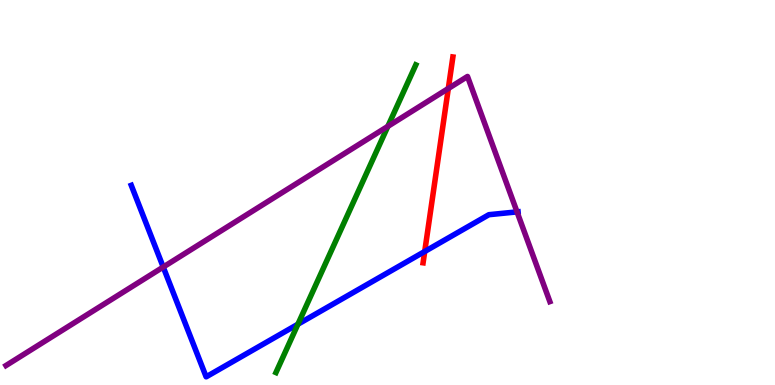[{'lines': ['blue', 'red'], 'intersections': [{'x': 5.48, 'y': 3.47}]}, {'lines': ['green', 'red'], 'intersections': []}, {'lines': ['purple', 'red'], 'intersections': [{'x': 5.78, 'y': 7.7}]}, {'lines': ['blue', 'green'], 'intersections': [{'x': 3.84, 'y': 1.58}]}, {'lines': ['blue', 'purple'], 'intersections': [{'x': 2.11, 'y': 3.06}, {'x': 6.67, 'y': 4.5}]}, {'lines': ['green', 'purple'], 'intersections': [{'x': 5.0, 'y': 6.72}]}]